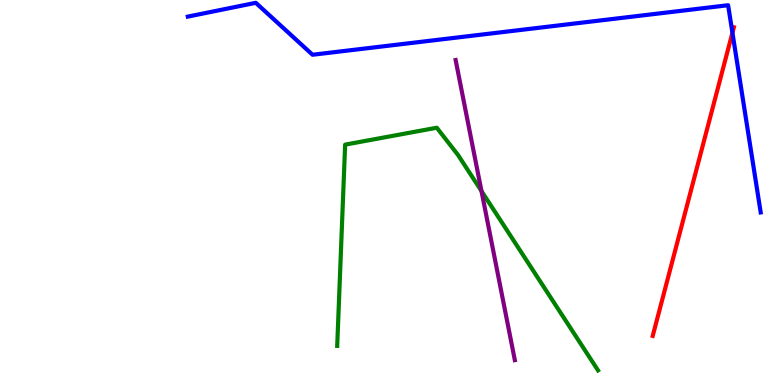[{'lines': ['blue', 'red'], 'intersections': [{'x': 9.45, 'y': 9.15}]}, {'lines': ['green', 'red'], 'intersections': []}, {'lines': ['purple', 'red'], 'intersections': []}, {'lines': ['blue', 'green'], 'intersections': []}, {'lines': ['blue', 'purple'], 'intersections': []}, {'lines': ['green', 'purple'], 'intersections': [{'x': 6.21, 'y': 5.04}]}]